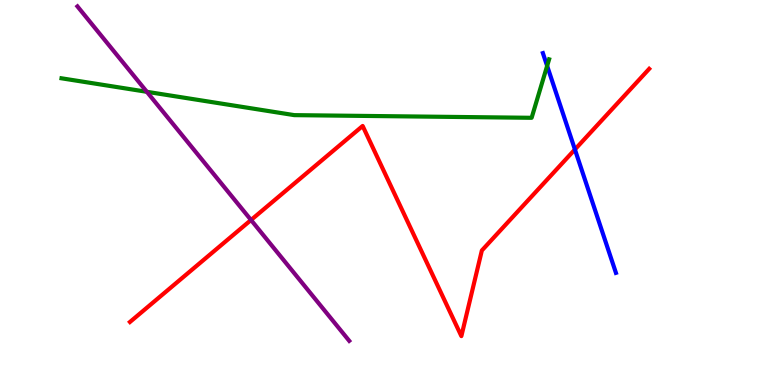[{'lines': ['blue', 'red'], 'intersections': [{'x': 7.42, 'y': 6.12}]}, {'lines': ['green', 'red'], 'intersections': []}, {'lines': ['purple', 'red'], 'intersections': [{'x': 3.24, 'y': 4.29}]}, {'lines': ['blue', 'green'], 'intersections': [{'x': 7.06, 'y': 8.29}]}, {'lines': ['blue', 'purple'], 'intersections': []}, {'lines': ['green', 'purple'], 'intersections': [{'x': 1.89, 'y': 7.62}]}]